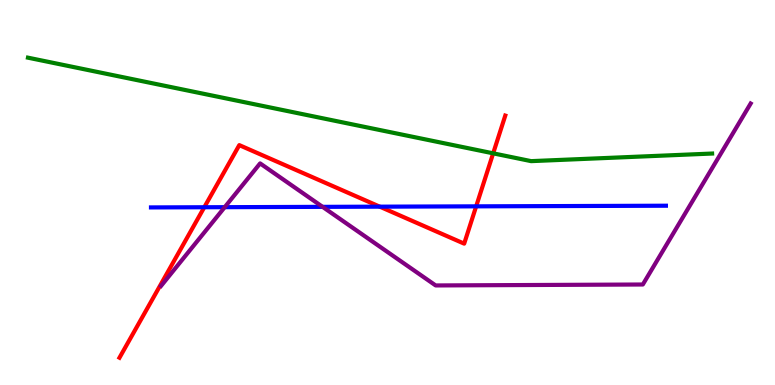[{'lines': ['blue', 'red'], 'intersections': [{'x': 2.64, 'y': 4.62}, {'x': 4.9, 'y': 4.63}, {'x': 6.14, 'y': 4.64}]}, {'lines': ['green', 'red'], 'intersections': [{'x': 6.36, 'y': 6.02}]}, {'lines': ['purple', 'red'], 'intersections': []}, {'lines': ['blue', 'green'], 'intersections': []}, {'lines': ['blue', 'purple'], 'intersections': [{'x': 2.9, 'y': 4.62}, {'x': 4.16, 'y': 4.63}]}, {'lines': ['green', 'purple'], 'intersections': []}]